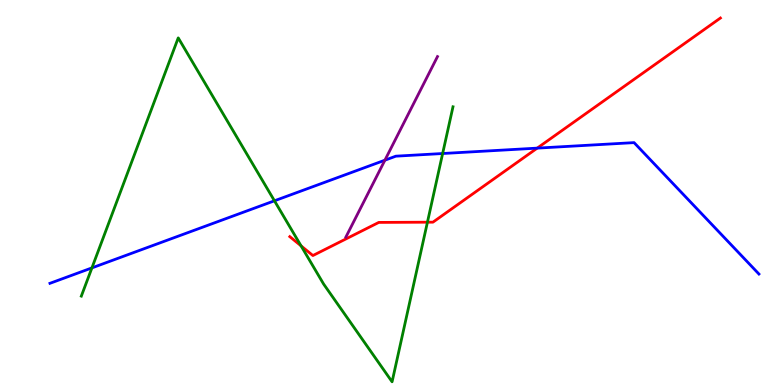[{'lines': ['blue', 'red'], 'intersections': [{'x': 6.93, 'y': 6.15}]}, {'lines': ['green', 'red'], 'intersections': [{'x': 3.88, 'y': 3.61}, {'x': 5.52, 'y': 4.23}]}, {'lines': ['purple', 'red'], 'intersections': []}, {'lines': ['blue', 'green'], 'intersections': [{'x': 1.19, 'y': 3.04}, {'x': 3.54, 'y': 4.78}, {'x': 5.71, 'y': 6.01}]}, {'lines': ['blue', 'purple'], 'intersections': [{'x': 4.97, 'y': 5.84}]}, {'lines': ['green', 'purple'], 'intersections': []}]